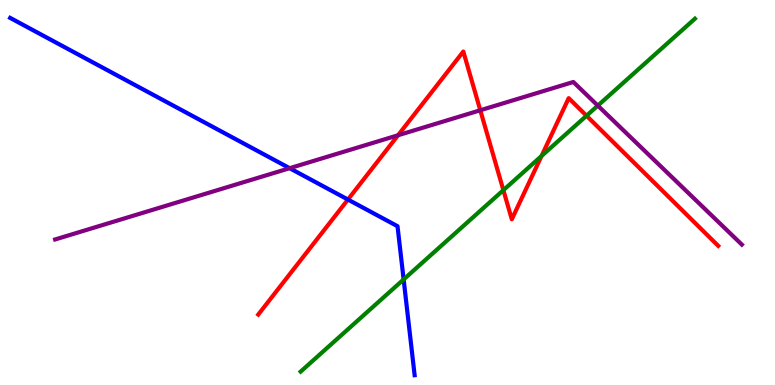[{'lines': ['blue', 'red'], 'intersections': [{'x': 4.49, 'y': 4.82}]}, {'lines': ['green', 'red'], 'intersections': [{'x': 6.5, 'y': 5.06}, {'x': 6.99, 'y': 5.95}, {'x': 7.57, 'y': 6.99}]}, {'lines': ['purple', 'red'], 'intersections': [{'x': 5.14, 'y': 6.49}, {'x': 6.2, 'y': 7.14}]}, {'lines': ['blue', 'green'], 'intersections': [{'x': 5.21, 'y': 2.74}]}, {'lines': ['blue', 'purple'], 'intersections': [{'x': 3.74, 'y': 5.63}]}, {'lines': ['green', 'purple'], 'intersections': [{'x': 7.71, 'y': 7.26}]}]